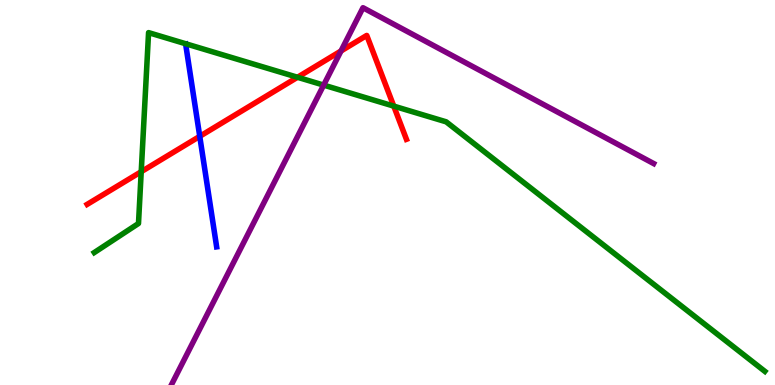[{'lines': ['blue', 'red'], 'intersections': [{'x': 2.58, 'y': 6.46}]}, {'lines': ['green', 'red'], 'intersections': [{'x': 1.82, 'y': 5.54}, {'x': 3.84, 'y': 7.99}, {'x': 5.08, 'y': 7.24}]}, {'lines': ['purple', 'red'], 'intersections': [{'x': 4.4, 'y': 8.68}]}, {'lines': ['blue', 'green'], 'intersections': []}, {'lines': ['blue', 'purple'], 'intersections': []}, {'lines': ['green', 'purple'], 'intersections': [{'x': 4.18, 'y': 7.79}]}]